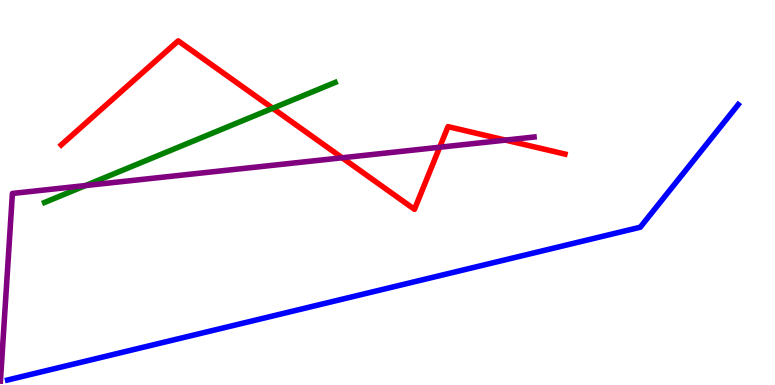[{'lines': ['blue', 'red'], 'intersections': []}, {'lines': ['green', 'red'], 'intersections': [{'x': 3.52, 'y': 7.19}]}, {'lines': ['purple', 'red'], 'intersections': [{'x': 4.42, 'y': 5.9}, {'x': 5.67, 'y': 6.18}, {'x': 6.52, 'y': 6.36}]}, {'lines': ['blue', 'green'], 'intersections': []}, {'lines': ['blue', 'purple'], 'intersections': []}, {'lines': ['green', 'purple'], 'intersections': [{'x': 1.1, 'y': 5.18}]}]